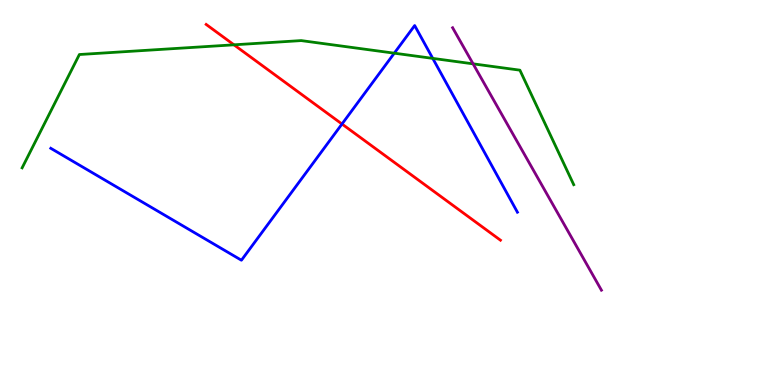[{'lines': ['blue', 'red'], 'intersections': [{'x': 4.41, 'y': 6.78}]}, {'lines': ['green', 'red'], 'intersections': [{'x': 3.02, 'y': 8.84}]}, {'lines': ['purple', 'red'], 'intersections': []}, {'lines': ['blue', 'green'], 'intersections': [{'x': 5.09, 'y': 8.62}, {'x': 5.58, 'y': 8.48}]}, {'lines': ['blue', 'purple'], 'intersections': []}, {'lines': ['green', 'purple'], 'intersections': [{'x': 6.1, 'y': 8.34}]}]